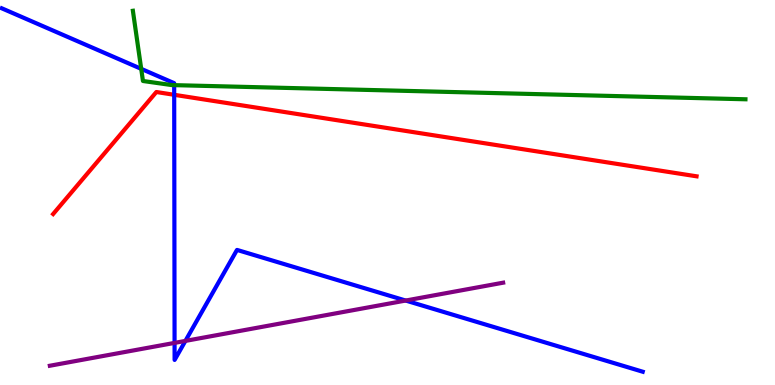[{'lines': ['blue', 'red'], 'intersections': [{'x': 2.25, 'y': 7.54}]}, {'lines': ['green', 'red'], 'intersections': []}, {'lines': ['purple', 'red'], 'intersections': []}, {'lines': ['blue', 'green'], 'intersections': [{'x': 1.82, 'y': 8.21}, {'x': 2.25, 'y': 7.79}]}, {'lines': ['blue', 'purple'], 'intersections': [{'x': 2.25, 'y': 1.09}, {'x': 2.39, 'y': 1.15}, {'x': 5.23, 'y': 2.19}]}, {'lines': ['green', 'purple'], 'intersections': []}]